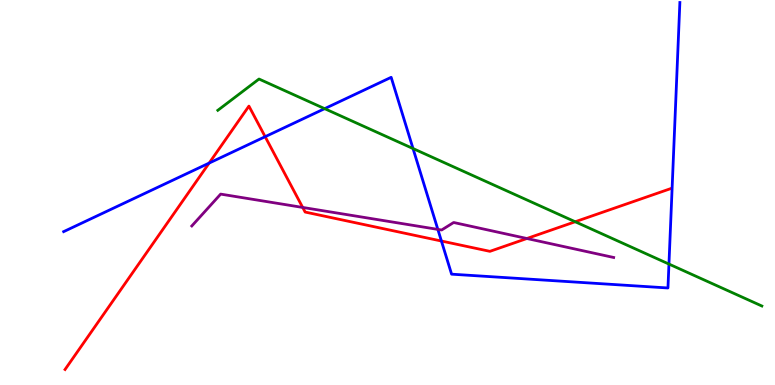[{'lines': ['blue', 'red'], 'intersections': [{'x': 2.7, 'y': 5.76}, {'x': 3.42, 'y': 6.45}, {'x': 5.7, 'y': 3.74}]}, {'lines': ['green', 'red'], 'intersections': [{'x': 7.42, 'y': 4.24}]}, {'lines': ['purple', 'red'], 'intersections': [{'x': 3.91, 'y': 4.61}, {'x': 6.8, 'y': 3.81}]}, {'lines': ['blue', 'green'], 'intersections': [{'x': 4.19, 'y': 7.18}, {'x': 5.33, 'y': 6.14}, {'x': 8.63, 'y': 3.14}]}, {'lines': ['blue', 'purple'], 'intersections': [{'x': 5.65, 'y': 4.04}]}, {'lines': ['green', 'purple'], 'intersections': []}]